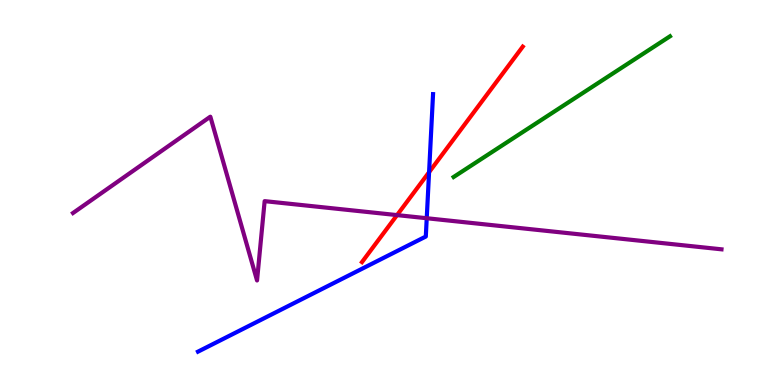[{'lines': ['blue', 'red'], 'intersections': [{'x': 5.54, 'y': 5.53}]}, {'lines': ['green', 'red'], 'intersections': []}, {'lines': ['purple', 'red'], 'intersections': [{'x': 5.12, 'y': 4.41}]}, {'lines': ['blue', 'green'], 'intersections': []}, {'lines': ['blue', 'purple'], 'intersections': [{'x': 5.51, 'y': 4.33}]}, {'lines': ['green', 'purple'], 'intersections': []}]